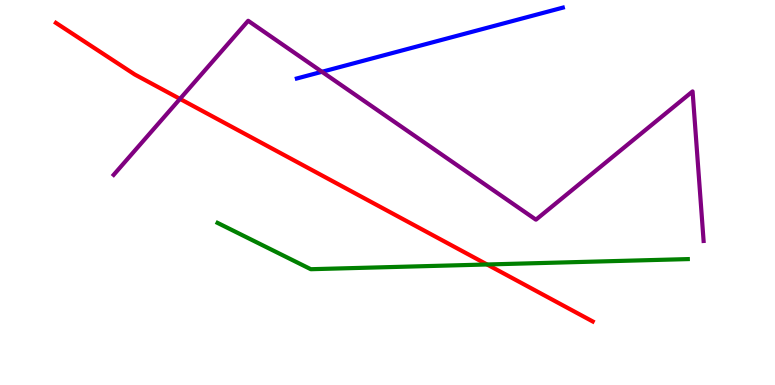[{'lines': ['blue', 'red'], 'intersections': []}, {'lines': ['green', 'red'], 'intersections': [{'x': 6.28, 'y': 3.13}]}, {'lines': ['purple', 'red'], 'intersections': [{'x': 2.32, 'y': 7.43}]}, {'lines': ['blue', 'green'], 'intersections': []}, {'lines': ['blue', 'purple'], 'intersections': [{'x': 4.15, 'y': 8.14}]}, {'lines': ['green', 'purple'], 'intersections': []}]